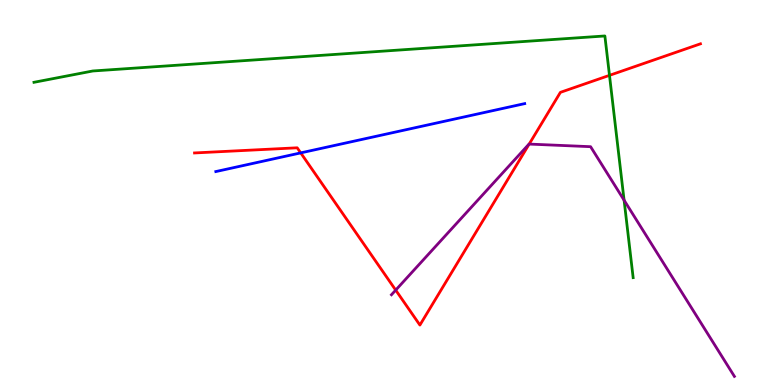[{'lines': ['blue', 'red'], 'intersections': [{'x': 3.88, 'y': 6.03}]}, {'lines': ['green', 'red'], 'intersections': [{'x': 7.86, 'y': 8.04}]}, {'lines': ['purple', 'red'], 'intersections': [{'x': 5.11, 'y': 2.46}, {'x': 6.83, 'y': 6.26}]}, {'lines': ['blue', 'green'], 'intersections': []}, {'lines': ['blue', 'purple'], 'intersections': []}, {'lines': ['green', 'purple'], 'intersections': [{'x': 8.05, 'y': 4.8}]}]